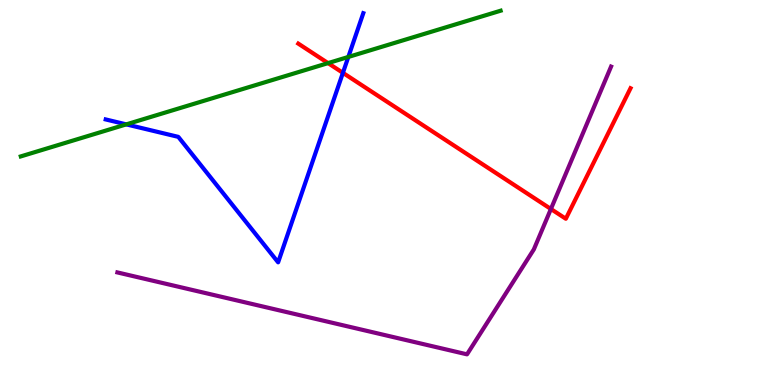[{'lines': ['blue', 'red'], 'intersections': [{'x': 4.42, 'y': 8.11}]}, {'lines': ['green', 'red'], 'intersections': [{'x': 4.23, 'y': 8.36}]}, {'lines': ['purple', 'red'], 'intersections': [{'x': 7.11, 'y': 4.57}]}, {'lines': ['blue', 'green'], 'intersections': [{'x': 1.63, 'y': 6.77}, {'x': 4.49, 'y': 8.52}]}, {'lines': ['blue', 'purple'], 'intersections': []}, {'lines': ['green', 'purple'], 'intersections': []}]